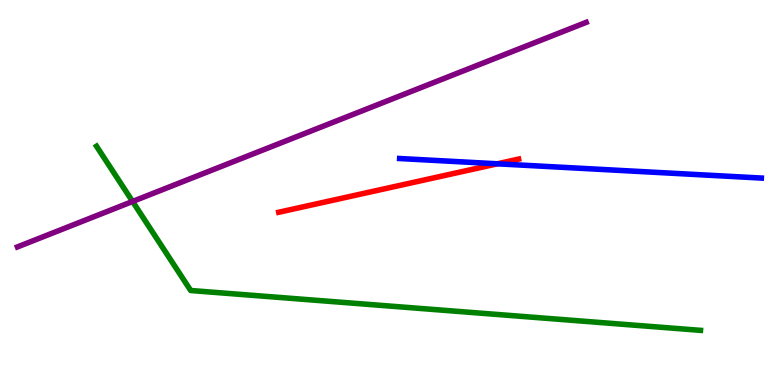[{'lines': ['blue', 'red'], 'intersections': [{'x': 6.42, 'y': 5.75}]}, {'lines': ['green', 'red'], 'intersections': []}, {'lines': ['purple', 'red'], 'intersections': []}, {'lines': ['blue', 'green'], 'intersections': []}, {'lines': ['blue', 'purple'], 'intersections': []}, {'lines': ['green', 'purple'], 'intersections': [{'x': 1.71, 'y': 4.77}]}]